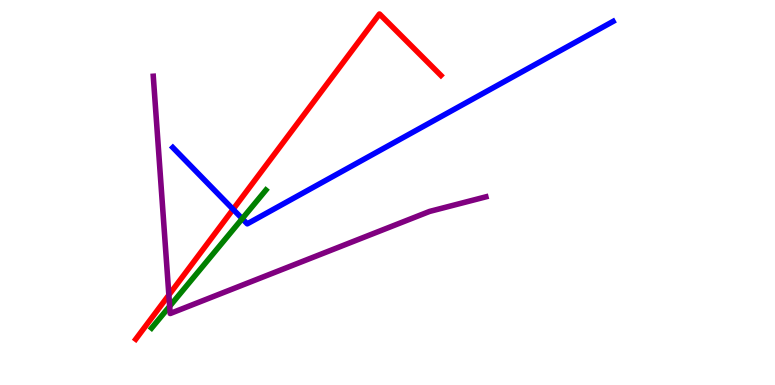[{'lines': ['blue', 'red'], 'intersections': [{'x': 3.01, 'y': 4.56}]}, {'lines': ['green', 'red'], 'intersections': []}, {'lines': ['purple', 'red'], 'intersections': [{'x': 2.18, 'y': 2.34}]}, {'lines': ['blue', 'green'], 'intersections': [{'x': 3.13, 'y': 4.32}]}, {'lines': ['blue', 'purple'], 'intersections': []}, {'lines': ['green', 'purple'], 'intersections': [{'x': 2.19, 'y': 2.05}]}]